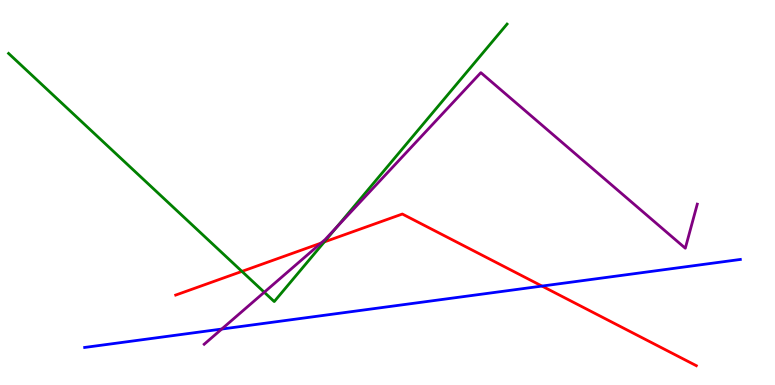[{'lines': ['blue', 'red'], 'intersections': [{'x': 6.99, 'y': 2.57}]}, {'lines': ['green', 'red'], 'intersections': [{'x': 3.12, 'y': 2.95}, {'x': 4.18, 'y': 3.72}]}, {'lines': ['purple', 'red'], 'intersections': [{'x': 4.14, 'y': 3.69}]}, {'lines': ['blue', 'green'], 'intersections': []}, {'lines': ['blue', 'purple'], 'intersections': [{'x': 2.86, 'y': 1.45}]}, {'lines': ['green', 'purple'], 'intersections': [{'x': 3.41, 'y': 2.41}, {'x': 4.34, 'y': 4.1}]}]